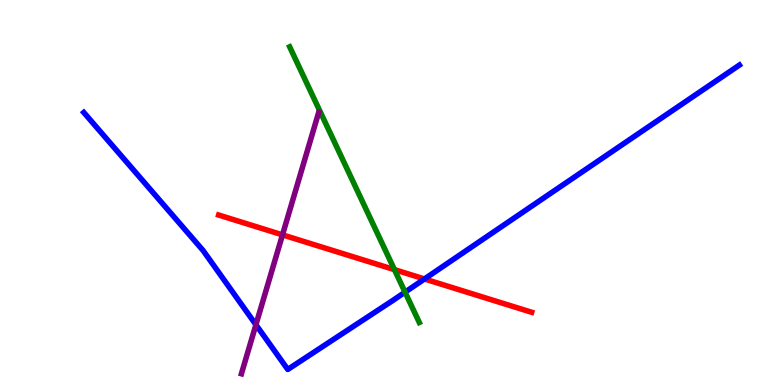[{'lines': ['blue', 'red'], 'intersections': [{'x': 5.48, 'y': 2.75}]}, {'lines': ['green', 'red'], 'intersections': [{'x': 5.09, 'y': 3.0}]}, {'lines': ['purple', 'red'], 'intersections': [{'x': 3.64, 'y': 3.9}]}, {'lines': ['blue', 'green'], 'intersections': [{'x': 5.23, 'y': 2.41}]}, {'lines': ['blue', 'purple'], 'intersections': [{'x': 3.3, 'y': 1.57}]}, {'lines': ['green', 'purple'], 'intersections': []}]